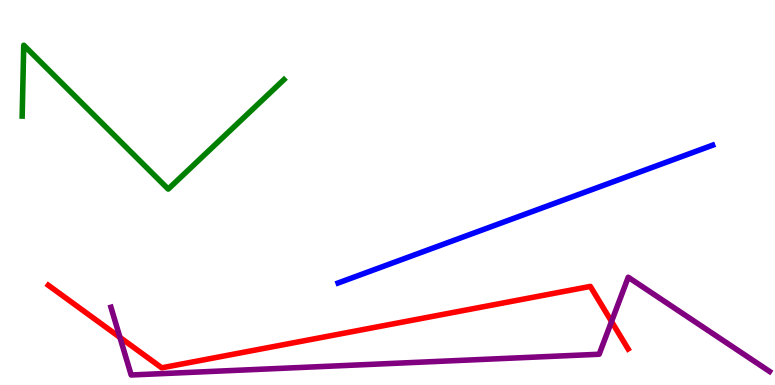[{'lines': ['blue', 'red'], 'intersections': []}, {'lines': ['green', 'red'], 'intersections': []}, {'lines': ['purple', 'red'], 'intersections': [{'x': 1.55, 'y': 1.24}, {'x': 7.89, 'y': 1.65}]}, {'lines': ['blue', 'green'], 'intersections': []}, {'lines': ['blue', 'purple'], 'intersections': []}, {'lines': ['green', 'purple'], 'intersections': []}]